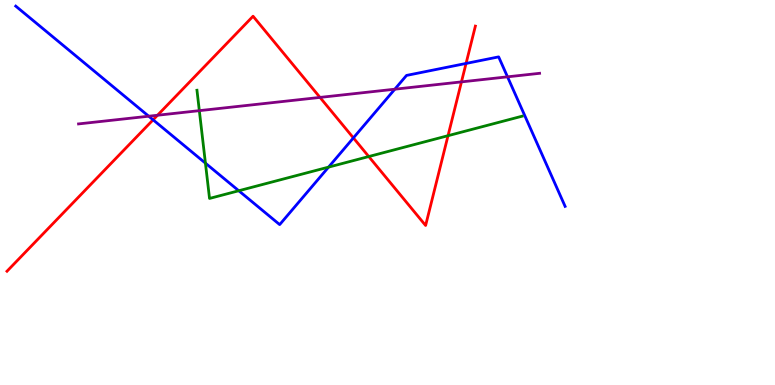[{'lines': ['blue', 'red'], 'intersections': [{'x': 1.98, 'y': 6.89}, {'x': 4.56, 'y': 6.42}, {'x': 6.01, 'y': 8.35}]}, {'lines': ['green', 'red'], 'intersections': [{'x': 4.76, 'y': 5.93}, {'x': 5.78, 'y': 6.48}]}, {'lines': ['purple', 'red'], 'intersections': [{'x': 2.03, 'y': 7.01}, {'x': 4.13, 'y': 7.47}, {'x': 5.95, 'y': 7.87}]}, {'lines': ['blue', 'green'], 'intersections': [{'x': 2.65, 'y': 5.76}, {'x': 3.08, 'y': 5.05}, {'x': 4.24, 'y': 5.66}]}, {'lines': ['blue', 'purple'], 'intersections': [{'x': 1.92, 'y': 6.98}, {'x': 5.09, 'y': 7.68}, {'x': 6.55, 'y': 8.0}]}, {'lines': ['green', 'purple'], 'intersections': [{'x': 2.57, 'y': 7.13}]}]